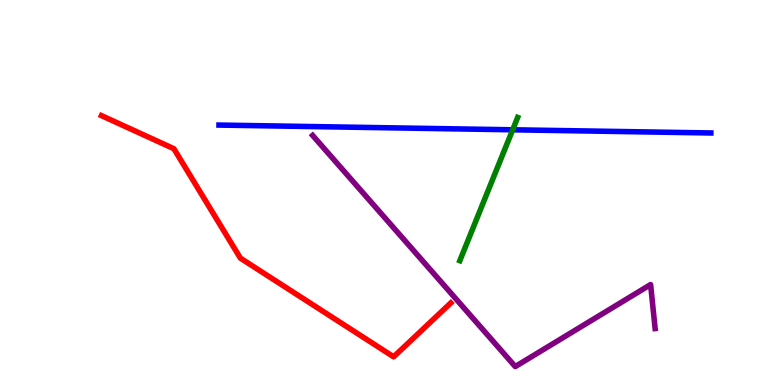[{'lines': ['blue', 'red'], 'intersections': []}, {'lines': ['green', 'red'], 'intersections': []}, {'lines': ['purple', 'red'], 'intersections': []}, {'lines': ['blue', 'green'], 'intersections': [{'x': 6.62, 'y': 6.63}]}, {'lines': ['blue', 'purple'], 'intersections': []}, {'lines': ['green', 'purple'], 'intersections': []}]